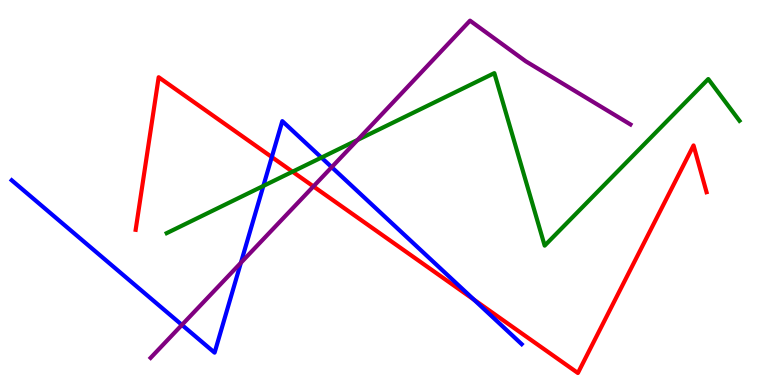[{'lines': ['blue', 'red'], 'intersections': [{'x': 3.51, 'y': 5.92}, {'x': 6.12, 'y': 2.22}]}, {'lines': ['green', 'red'], 'intersections': [{'x': 3.77, 'y': 5.54}]}, {'lines': ['purple', 'red'], 'intersections': [{'x': 4.04, 'y': 5.16}]}, {'lines': ['blue', 'green'], 'intersections': [{'x': 3.4, 'y': 5.17}, {'x': 4.15, 'y': 5.91}]}, {'lines': ['blue', 'purple'], 'intersections': [{'x': 2.35, 'y': 1.56}, {'x': 3.11, 'y': 3.17}, {'x': 4.28, 'y': 5.66}]}, {'lines': ['green', 'purple'], 'intersections': [{'x': 4.61, 'y': 6.37}]}]